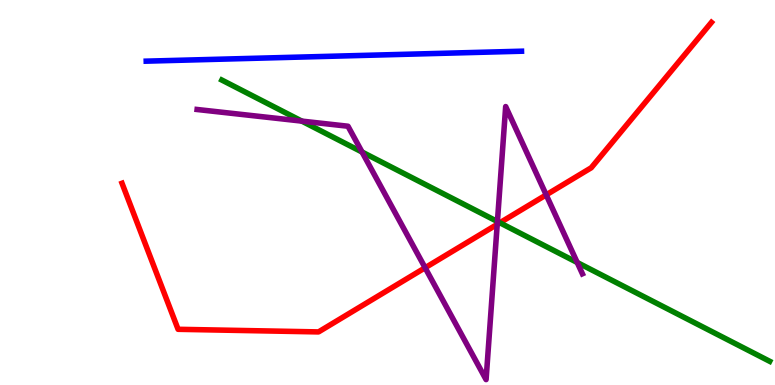[{'lines': ['blue', 'red'], 'intersections': []}, {'lines': ['green', 'red'], 'intersections': [{'x': 6.45, 'y': 4.21}]}, {'lines': ['purple', 'red'], 'intersections': [{'x': 5.49, 'y': 3.05}, {'x': 6.42, 'y': 4.17}, {'x': 7.05, 'y': 4.94}]}, {'lines': ['blue', 'green'], 'intersections': []}, {'lines': ['blue', 'purple'], 'intersections': []}, {'lines': ['green', 'purple'], 'intersections': [{'x': 3.89, 'y': 6.85}, {'x': 4.67, 'y': 6.05}, {'x': 6.42, 'y': 4.25}, {'x': 7.45, 'y': 3.18}]}]